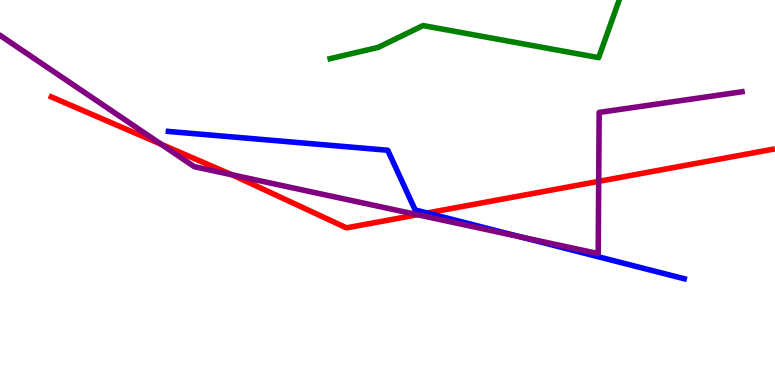[{'lines': ['blue', 'red'], 'intersections': [{'x': 5.51, 'y': 4.47}]}, {'lines': ['green', 'red'], 'intersections': []}, {'lines': ['purple', 'red'], 'intersections': [{'x': 2.08, 'y': 6.25}, {'x': 2.99, 'y': 5.46}, {'x': 5.39, 'y': 4.42}, {'x': 7.73, 'y': 5.29}]}, {'lines': ['blue', 'green'], 'intersections': []}, {'lines': ['blue', 'purple'], 'intersections': [{'x': 6.72, 'y': 3.84}]}, {'lines': ['green', 'purple'], 'intersections': []}]